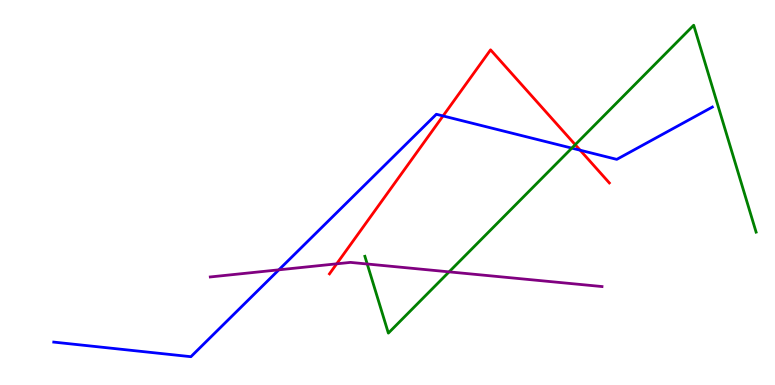[{'lines': ['blue', 'red'], 'intersections': [{'x': 5.72, 'y': 6.99}, {'x': 7.49, 'y': 6.1}]}, {'lines': ['green', 'red'], 'intersections': [{'x': 7.42, 'y': 6.24}]}, {'lines': ['purple', 'red'], 'intersections': [{'x': 4.34, 'y': 3.15}]}, {'lines': ['blue', 'green'], 'intersections': [{'x': 7.38, 'y': 6.15}]}, {'lines': ['blue', 'purple'], 'intersections': [{'x': 3.6, 'y': 2.99}]}, {'lines': ['green', 'purple'], 'intersections': [{'x': 4.74, 'y': 3.14}, {'x': 5.79, 'y': 2.94}]}]